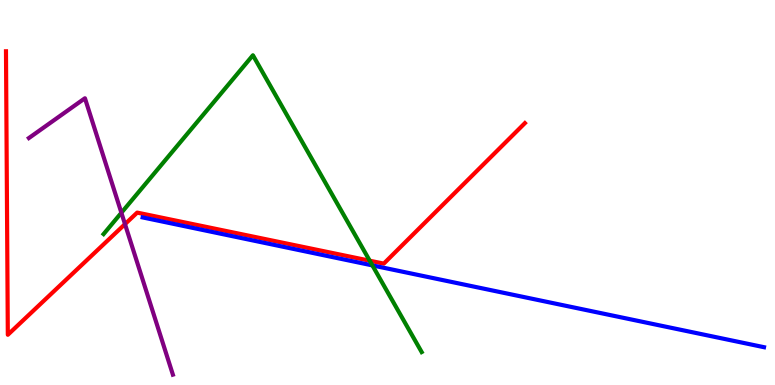[{'lines': ['blue', 'red'], 'intersections': []}, {'lines': ['green', 'red'], 'intersections': [{'x': 4.77, 'y': 3.23}]}, {'lines': ['purple', 'red'], 'intersections': [{'x': 1.61, 'y': 4.18}]}, {'lines': ['blue', 'green'], 'intersections': [{'x': 4.81, 'y': 3.11}]}, {'lines': ['blue', 'purple'], 'intersections': []}, {'lines': ['green', 'purple'], 'intersections': [{'x': 1.57, 'y': 4.47}]}]